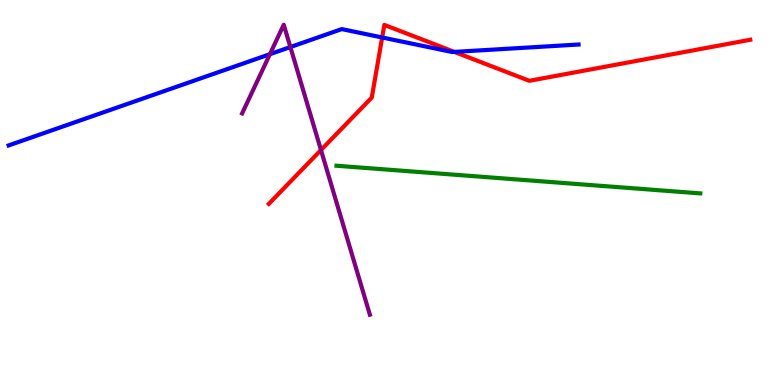[{'lines': ['blue', 'red'], 'intersections': [{'x': 4.93, 'y': 9.03}, {'x': 5.86, 'y': 8.65}]}, {'lines': ['green', 'red'], 'intersections': []}, {'lines': ['purple', 'red'], 'intersections': [{'x': 4.14, 'y': 6.1}]}, {'lines': ['blue', 'green'], 'intersections': []}, {'lines': ['blue', 'purple'], 'intersections': [{'x': 3.48, 'y': 8.59}, {'x': 3.75, 'y': 8.78}]}, {'lines': ['green', 'purple'], 'intersections': []}]